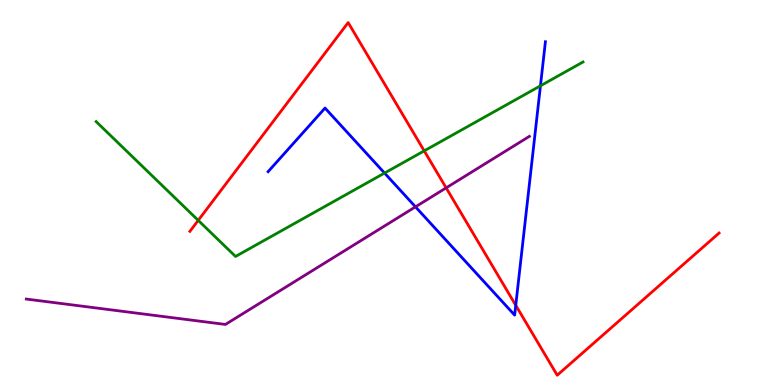[{'lines': ['blue', 'red'], 'intersections': [{'x': 6.65, 'y': 2.07}]}, {'lines': ['green', 'red'], 'intersections': [{'x': 2.56, 'y': 4.28}, {'x': 5.47, 'y': 6.08}]}, {'lines': ['purple', 'red'], 'intersections': [{'x': 5.76, 'y': 5.12}]}, {'lines': ['blue', 'green'], 'intersections': [{'x': 4.96, 'y': 5.5}, {'x': 6.97, 'y': 7.77}]}, {'lines': ['blue', 'purple'], 'intersections': [{'x': 5.36, 'y': 4.63}]}, {'lines': ['green', 'purple'], 'intersections': []}]